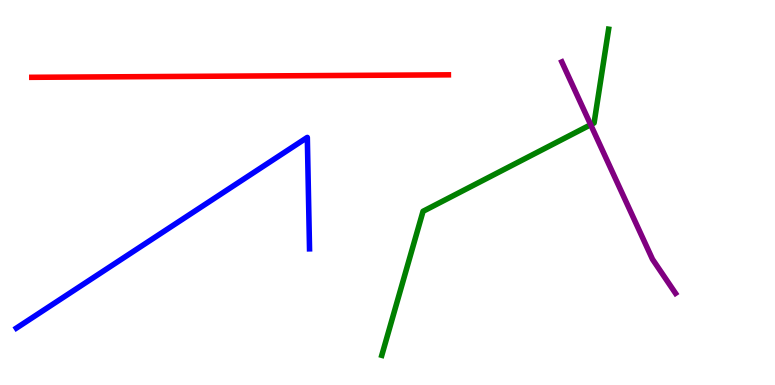[{'lines': ['blue', 'red'], 'intersections': []}, {'lines': ['green', 'red'], 'intersections': []}, {'lines': ['purple', 'red'], 'intersections': []}, {'lines': ['blue', 'green'], 'intersections': []}, {'lines': ['blue', 'purple'], 'intersections': []}, {'lines': ['green', 'purple'], 'intersections': [{'x': 7.62, 'y': 6.76}]}]